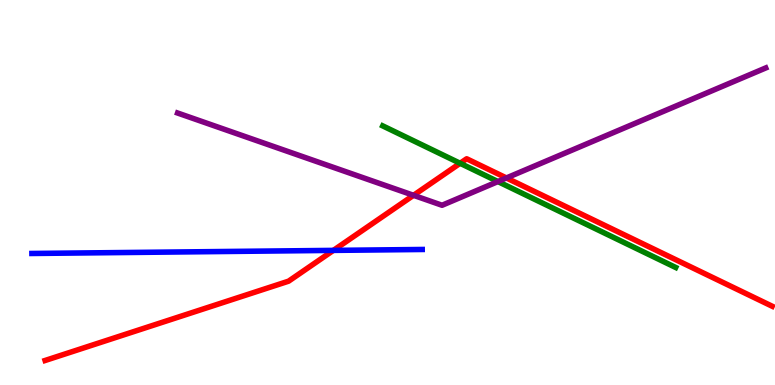[{'lines': ['blue', 'red'], 'intersections': [{'x': 4.3, 'y': 3.5}]}, {'lines': ['green', 'red'], 'intersections': [{'x': 5.94, 'y': 5.76}]}, {'lines': ['purple', 'red'], 'intersections': [{'x': 5.34, 'y': 4.93}, {'x': 6.53, 'y': 5.38}]}, {'lines': ['blue', 'green'], 'intersections': []}, {'lines': ['blue', 'purple'], 'intersections': []}, {'lines': ['green', 'purple'], 'intersections': [{'x': 6.42, 'y': 5.28}]}]